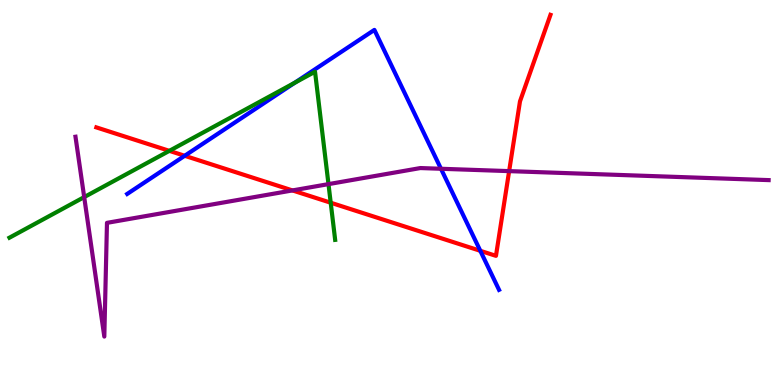[{'lines': ['blue', 'red'], 'intersections': [{'x': 2.38, 'y': 5.95}, {'x': 6.2, 'y': 3.49}]}, {'lines': ['green', 'red'], 'intersections': [{'x': 2.19, 'y': 6.08}, {'x': 4.27, 'y': 4.73}]}, {'lines': ['purple', 'red'], 'intersections': [{'x': 3.77, 'y': 5.05}, {'x': 6.57, 'y': 5.56}]}, {'lines': ['blue', 'green'], 'intersections': [{'x': 3.8, 'y': 7.85}]}, {'lines': ['blue', 'purple'], 'intersections': [{'x': 5.69, 'y': 5.62}]}, {'lines': ['green', 'purple'], 'intersections': [{'x': 1.09, 'y': 4.88}, {'x': 4.24, 'y': 5.22}]}]